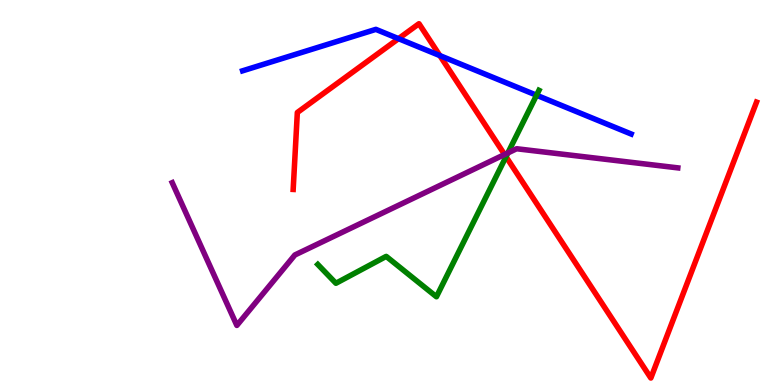[{'lines': ['blue', 'red'], 'intersections': [{'x': 5.14, 'y': 9.0}, {'x': 5.68, 'y': 8.56}]}, {'lines': ['green', 'red'], 'intersections': [{'x': 6.53, 'y': 5.93}]}, {'lines': ['purple', 'red'], 'intersections': [{'x': 6.51, 'y': 5.99}]}, {'lines': ['blue', 'green'], 'intersections': [{'x': 6.92, 'y': 7.53}]}, {'lines': ['blue', 'purple'], 'intersections': []}, {'lines': ['green', 'purple'], 'intersections': [{'x': 6.55, 'y': 6.03}]}]